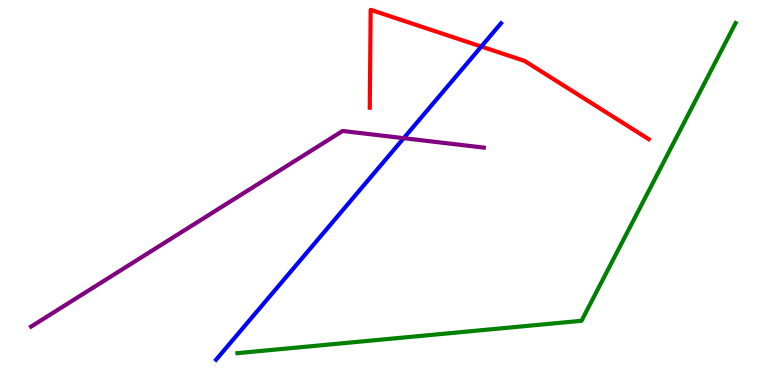[{'lines': ['blue', 'red'], 'intersections': [{'x': 6.21, 'y': 8.79}]}, {'lines': ['green', 'red'], 'intersections': []}, {'lines': ['purple', 'red'], 'intersections': []}, {'lines': ['blue', 'green'], 'intersections': []}, {'lines': ['blue', 'purple'], 'intersections': [{'x': 5.21, 'y': 6.41}]}, {'lines': ['green', 'purple'], 'intersections': []}]